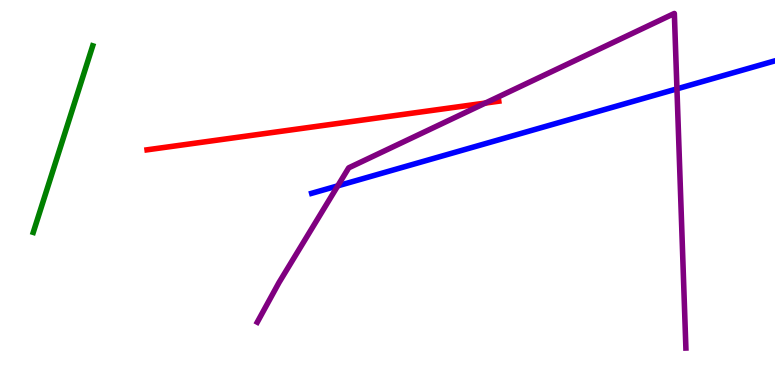[{'lines': ['blue', 'red'], 'intersections': []}, {'lines': ['green', 'red'], 'intersections': []}, {'lines': ['purple', 'red'], 'intersections': [{'x': 6.26, 'y': 7.32}]}, {'lines': ['blue', 'green'], 'intersections': []}, {'lines': ['blue', 'purple'], 'intersections': [{'x': 4.36, 'y': 5.17}, {'x': 8.73, 'y': 7.69}]}, {'lines': ['green', 'purple'], 'intersections': []}]